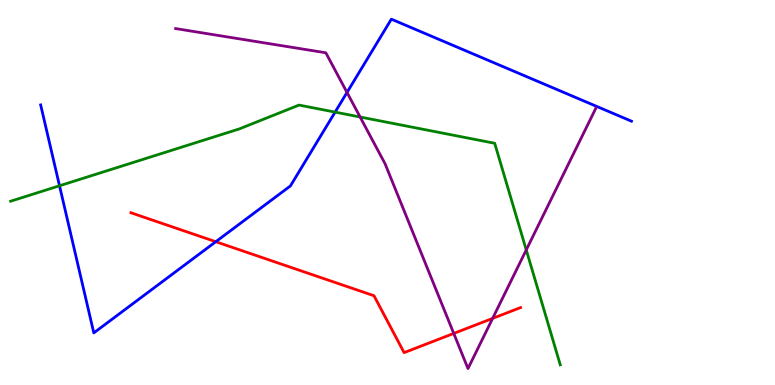[{'lines': ['blue', 'red'], 'intersections': [{'x': 2.78, 'y': 3.72}]}, {'lines': ['green', 'red'], 'intersections': []}, {'lines': ['purple', 'red'], 'intersections': [{'x': 5.85, 'y': 1.34}, {'x': 6.36, 'y': 1.73}]}, {'lines': ['blue', 'green'], 'intersections': [{'x': 0.768, 'y': 5.17}, {'x': 4.32, 'y': 7.09}]}, {'lines': ['blue', 'purple'], 'intersections': [{'x': 4.48, 'y': 7.6}]}, {'lines': ['green', 'purple'], 'intersections': [{'x': 4.65, 'y': 6.96}, {'x': 6.79, 'y': 3.51}]}]